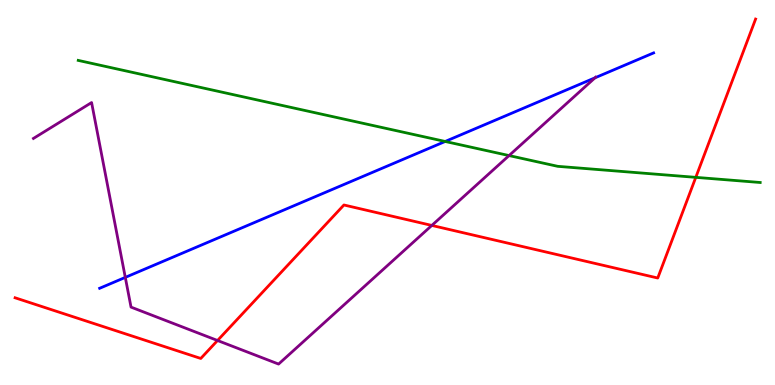[{'lines': ['blue', 'red'], 'intersections': []}, {'lines': ['green', 'red'], 'intersections': [{'x': 8.98, 'y': 5.39}]}, {'lines': ['purple', 'red'], 'intersections': [{'x': 2.81, 'y': 1.16}, {'x': 5.57, 'y': 4.14}]}, {'lines': ['blue', 'green'], 'intersections': [{'x': 5.74, 'y': 6.33}]}, {'lines': ['blue', 'purple'], 'intersections': [{'x': 1.62, 'y': 2.8}, {'x': 7.68, 'y': 7.98}]}, {'lines': ['green', 'purple'], 'intersections': [{'x': 6.57, 'y': 5.96}]}]